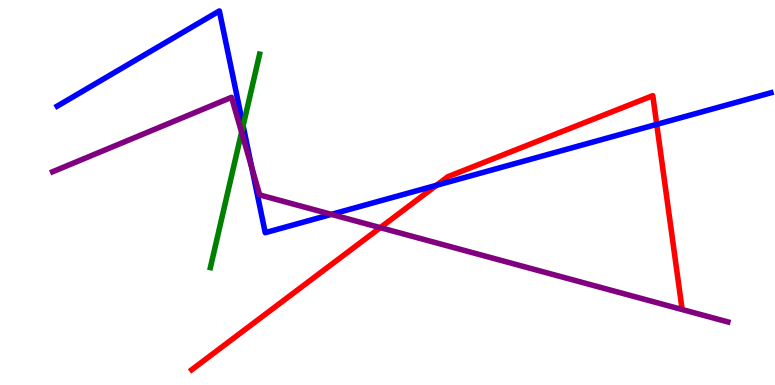[{'lines': ['blue', 'red'], 'intersections': [{'x': 5.63, 'y': 5.19}, {'x': 8.47, 'y': 6.77}]}, {'lines': ['green', 'red'], 'intersections': []}, {'lines': ['purple', 'red'], 'intersections': [{'x': 4.91, 'y': 4.09}]}, {'lines': ['blue', 'green'], 'intersections': [{'x': 3.14, 'y': 6.73}]}, {'lines': ['blue', 'purple'], 'intersections': [{'x': 3.25, 'y': 5.65}, {'x': 4.28, 'y': 4.43}]}, {'lines': ['green', 'purple'], 'intersections': [{'x': 3.12, 'y': 6.56}]}]